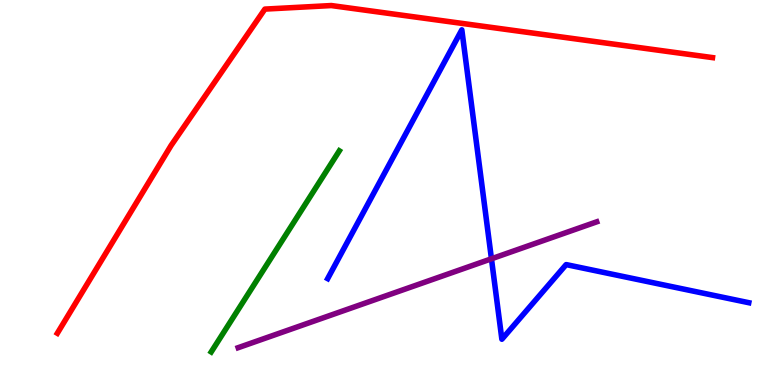[{'lines': ['blue', 'red'], 'intersections': []}, {'lines': ['green', 'red'], 'intersections': []}, {'lines': ['purple', 'red'], 'intersections': []}, {'lines': ['blue', 'green'], 'intersections': []}, {'lines': ['blue', 'purple'], 'intersections': [{'x': 6.34, 'y': 3.28}]}, {'lines': ['green', 'purple'], 'intersections': []}]